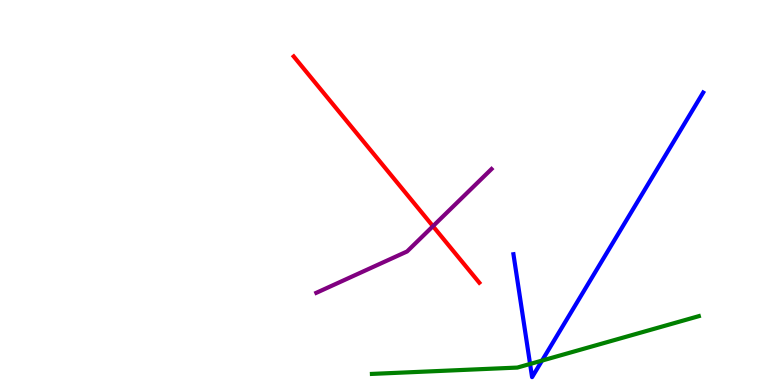[{'lines': ['blue', 'red'], 'intersections': []}, {'lines': ['green', 'red'], 'intersections': []}, {'lines': ['purple', 'red'], 'intersections': [{'x': 5.59, 'y': 4.12}]}, {'lines': ['blue', 'green'], 'intersections': [{'x': 6.84, 'y': 0.546}, {'x': 6.99, 'y': 0.634}]}, {'lines': ['blue', 'purple'], 'intersections': []}, {'lines': ['green', 'purple'], 'intersections': []}]